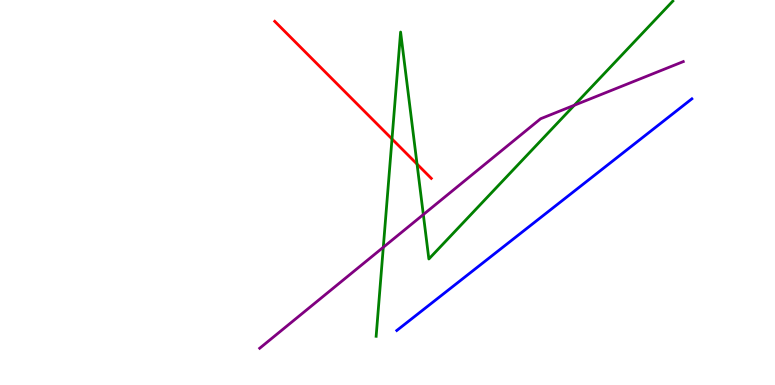[{'lines': ['blue', 'red'], 'intersections': []}, {'lines': ['green', 'red'], 'intersections': [{'x': 5.06, 'y': 6.39}, {'x': 5.38, 'y': 5.74}]}, {'lines': ['purple', 'red'], 'intersections': []}, {'lines': ['blue', 'green'], 'intersections': []}, {'lines': ['blue', 'purple'], 'intersections': []}, {'lines': ['green', 'purple'], 'intersections': [{'x': 4.95, 'y': 3.58}, {'x': 5.46, 'y': 4.43}, {'x': 7.41, 'y': 7.27}]}]